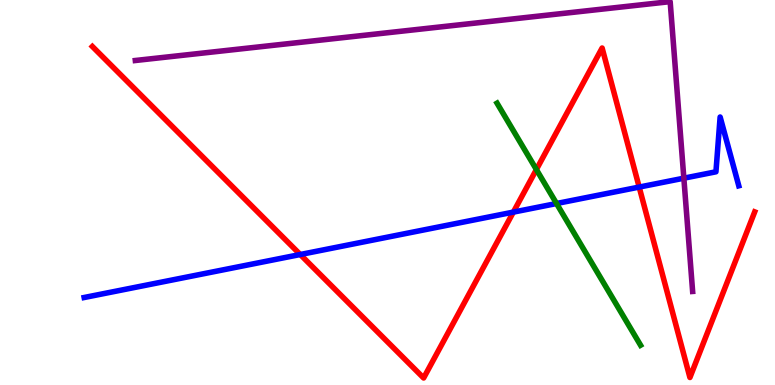[{'lines': ['blue', 'red'], 'intersections': [{'x': 3.87, 'y': 3.39}, {'x': 6.62, 'y': 4.49}, {'x': 8.25, 'y': 5.14}]}, {'lines': ['green', 'red'], 'intersections': [{'x': 6.92, 'y': 5.6}]}, {'lines': ['purple', 'red'], 'intersections': []}, {'lines': ['blue', 'green'], 'intersections': [{'x': 7.18, 'y': 4.71}]}, {'lines': ['blue', 'purple'], 'intersections': [{'x': 8.82, 'y': 5.37}]}, {'lines': ['green', 'purple'], 'intersections': []}]